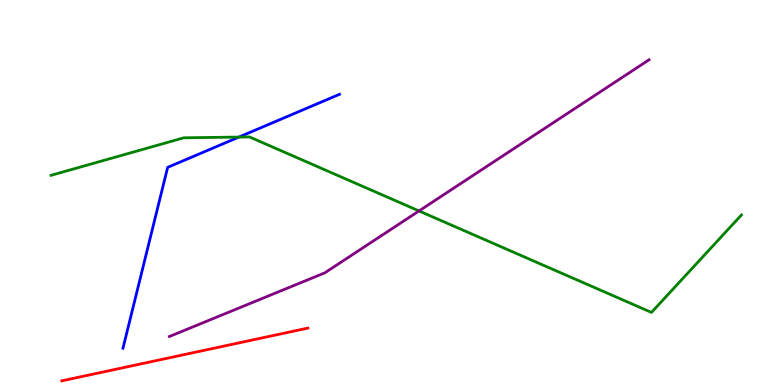[{'lines': ['blue', 'red'], 'intersections': []}, {'lines': ['green', 'red'], 'intersections': []}, {'lines': ['purple', 'red'], 'intersections': []}, {'lines': ['blue', 'green'], 'intersections': [{'x': 3.08, 'y': 6.44}]}, {'lines': ['blue', 'purple'], 'intersections': []}, {'lines': ['green', 'purple'], 'intersections': [{'x': 5.41, 'y': 4.52}]}]